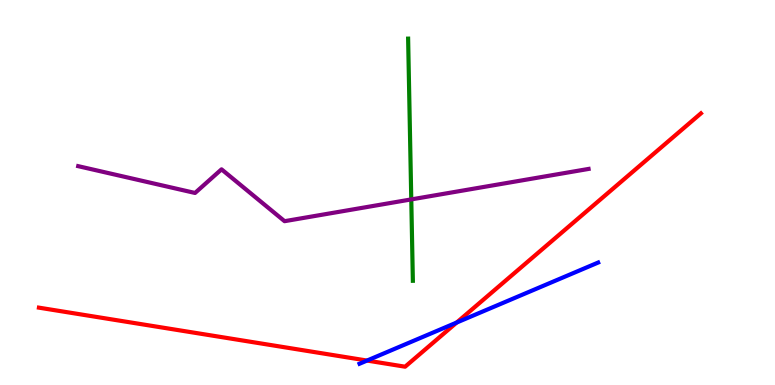[{'lines': ['blue', 'red'], 'intersections': [{'x': 4.74, 'y': 0.635}, {'x': 5.89, 'y': 1.62}]}, {'lines': ['green', 'red'], 'intersections': []}, {'lines': ['purple', 'red'], 'intersections': []}, {'lines': ['blue', 'green'], 'intersections': []}, {'lines': ['blue', 'purple'], 'intersections': []}, {'lines': ['green', 'purple'], 'intersections': [{'x': 5.31, 'y': 4.82}]}]